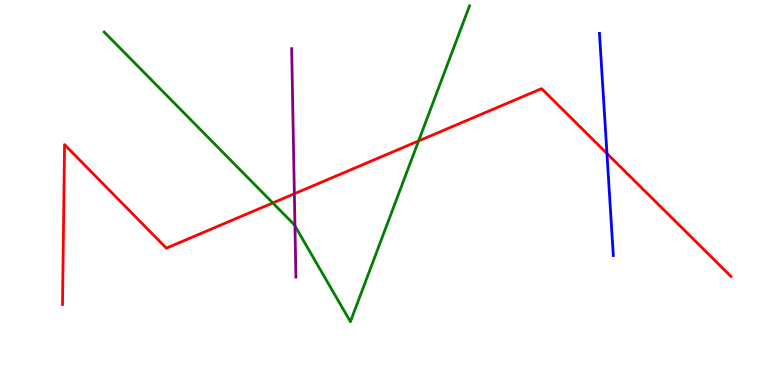[{'lines': ['blue', 'red'], 'intersections': [{'x': 7.83, 'y': 6.01}]}, {'lines': ['green', 'red'], 'intersections': [{'x': 3.52, 'y': 4.73}, {'x': 5.4, 'y': 6.34}]}, {'lines': ['purple', 'red'], 'intersections': [{'x': 3.8, 'y': 4.97}]}, {'lines': ['blue', 'green'], 'intersections': []}, {'lines': ['blue', 'purple'], 'intersections': []}, {'lines': ['green', 'purple'], 'intersections': [{'x': 3.81, 'y': 4.13}]}]